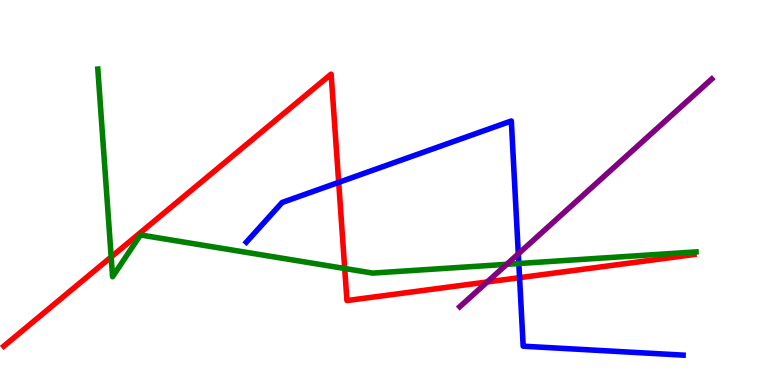[{'lines': ['blue', 'red'], 'intersections': [{'x': 4.37, 'y': 5.26}, {'x': 6.7, 'y': 2.79}]}, {'lines': ['green', 'red'], 'intersections': [{'x': 1.43, 'y': 3.33}, {'x': 4.45, 'y': 3.03}]}, {'lines': ['purple', 'red'], 'intersections': [{'x': 6.29, 'y': 2.68}]}, {'lines': ['blue', 'green'], 'intersections': [{'x': 6.69, 'y': 3.16}]}, {'lines': ['blue', 'purple'], 'intersections': [{'x': 6.69, 'y': 3.41}]}, {'lines': ['green', 'purple'], 'intersections': [{'x': 6.54, 'y': 3.13}]}]